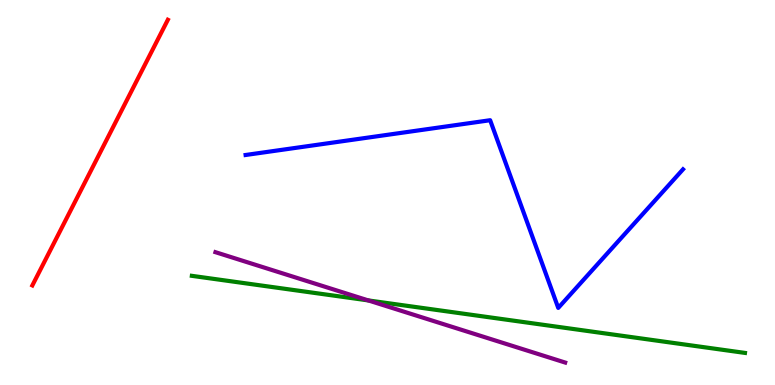[{'lines': ['blue', 'red'], 'intersections': []}, {'lines': ['green', 'red'], 'intersections': []}, {'lines': ['purple', 'red'], 'intersections': []}, {'lines': ['blue', 'green'], 'intersections': []}, {'lines': ['blue', 'purple'], 'intersections': []}, {'lines': ['green', 'purple'], 'intersections': [{'x': 4.75, 'y': 2.2}]}]